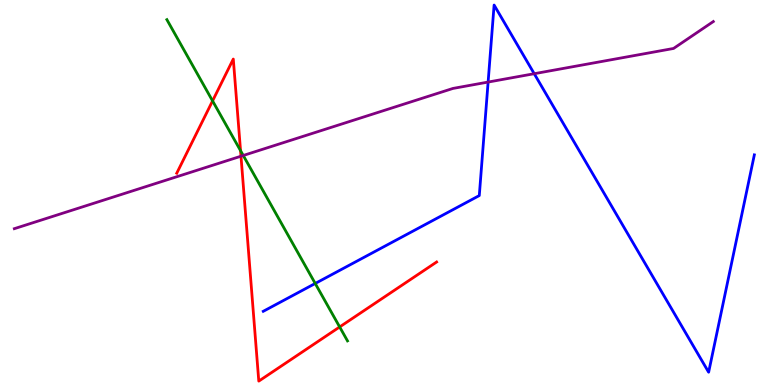[{'lines': ['blue', 'red'], 'intersections': []}, {'lines': ['green', 'red'], 'intersections': [{'x': 2.74, 'y': 7.38}, {'x': 3.1, 'y': 6.09}, {'x': 4.38, 'y': 1.51}]}, {'lines': ['purple', 'red'], 'intersections': [{'x': 3.11, 'y': 5.94}]}, {'lines': ['blue', 'green'], 'intersections': [{'x': 4.07, 'y': 2.64}]}, {'lines': ['blue', 'purple'], 'intersections': [{'x': 6.3, 'y': 7.87}, {'x': 6.89, 'y': 8.09}]}, {'lines': ['green', 'purple'], 'intersections': [{'x': 3.14, 'y': 5.96}]}]